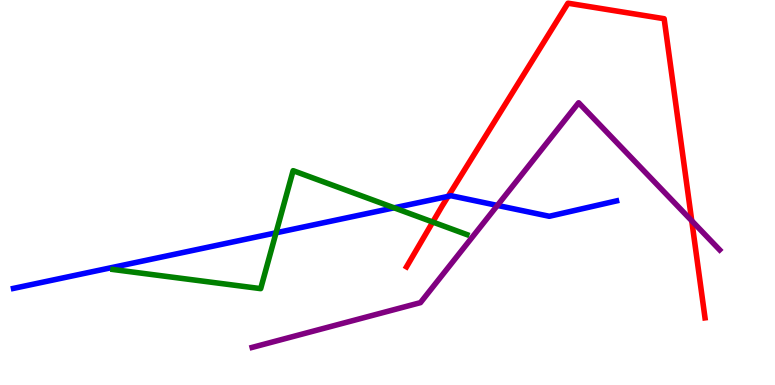[{'lines': ['blue', 'red'], 'intersections': [{'x': 5.78, 'y': 4.9}]}, {'lines': ['green', 'red'], 'intersections': [{'x': 5.58, 'y': 4.23}]}, {'lines': ['purple', 'red'], 'intersections': [{'x': 8.93, 'y': 4.27}]}, {'lines': ['blue', 'green'], 'intersections': [{'x': 3.56, 'y': 3.95}, {'x': 5.09, 'y': 4.6}]}, {'lines': ['blue', 'purple'], 'intersections': [{'x': 6.42, 'y': 4.66}]}, {'lines': ['green', 'purple'], 'intersections': []}]